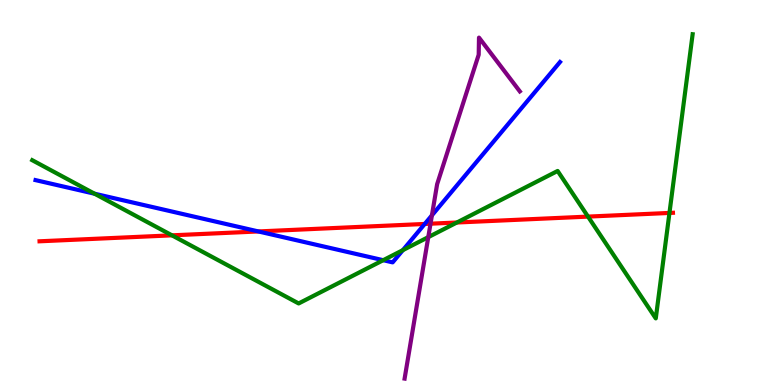[{'lines': ['blue', 'red'], 'intersections': [{'x': 3.33, 'y': 3.99}, {'x': 5.48, 'y': 4.18}]}, {'lines': ['green', 'red'], 'intersections': [{'x': 2.22, 'y': 3.89}, {'x': 5.9, 'y': 4.22}, {'x': 7.59, 'y': 4.37}, {'x': 8.64, 'y': 4.47}]}, {'lines': ['purple', 'red'], 'intersections': [{'x': 5.56, 'y': 4.19}]}, {'lines': ['blue', 'green'], 'intersections': [{'x': 1.22, 'y': 4.97}, {'x': 4.94, 'y': 3.24}, {'x': 5.2, 'y': 3.5}]}, {'lines': ['blue', 'purple'], 'intersections': [{'x': 5.57, 'y': 4.41}]}, {'lines': ['green', 'purple'], 'intersections': [{'x': 5.53, 'y': 3.84}]}]